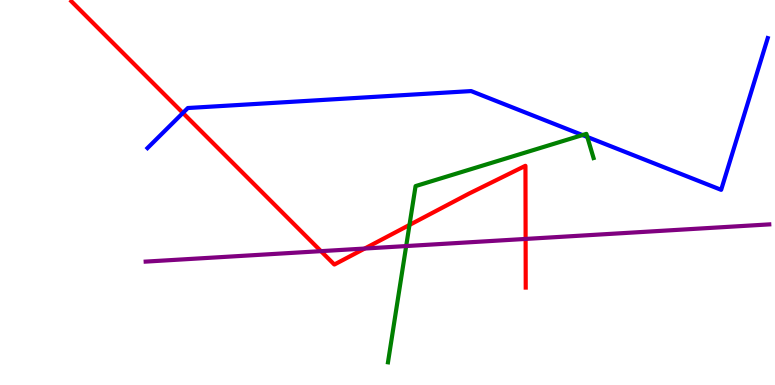[{'lines': ['blue', 'red'], 'intersections': [{'x': 2.36, 'y': 7.07}]}, {'lines': ['green', 'red'], 'intersections': [{'x': 5.28, 'y': 4.16}]}, {'lines': ['purple', 'red'], 'intersections': [{'x': 4.14, 'y': 3.48}, {'x': 4.71, 'y': 3.54}, {'x': 6.78, 'y': 3.79}]}, {'lines': ['blue', 'green'], 'intersections': [{'x': 7.52, 'y': 6.49}, {'x': 7.58, 'y': 6.44}]}, {'lines': ['blue', 'purple'], 'intersections': []}, {'lines': ['green', 'purple'], 'intersections': [{'x': 5.24, 'y': 3.61}]}]